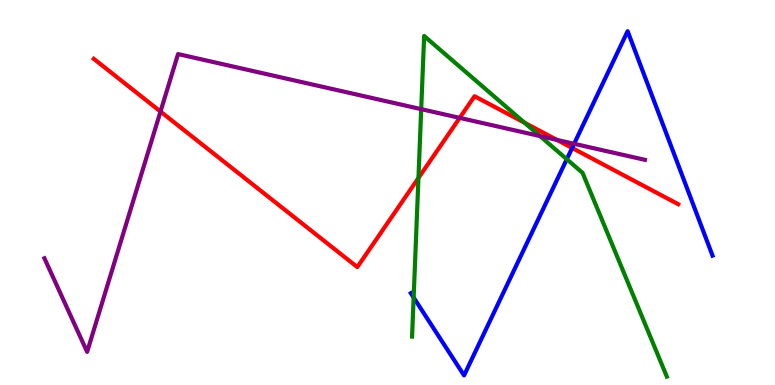[{'lines': ['blue', 'red'], 'intersections': [{'x': 7.38, 'y': 6.16}]}, {'lines': ['green', 'red'], 'intersections': [{'x': 5.4, 'y': 5.38}, {'x': 6.77, 'y': 6.81}]}, {'lines': ['purple', 'red'], 'intersections': [{'x': 2.07, 'y': 7.1}, {'x': 5.93, 'y': 6.94}, {'x': 7.19, 'y': 6.37}]}, {'lines': ['blue', 'green'], 'intersections': [{'x': 5.34, 'y': 2.27}, {'x': 7.31, 'y': 5.86}]}, {'lines': ['blue', 'purple'], 'intersections': [{'x': 7.41, 'y': 6.26}]}, {'lines': ['green', 'purple'], 'intersections': [{'x': 5.43, 'y': 7.16}, {'x': 6.97, 'y': 6.47}]}]